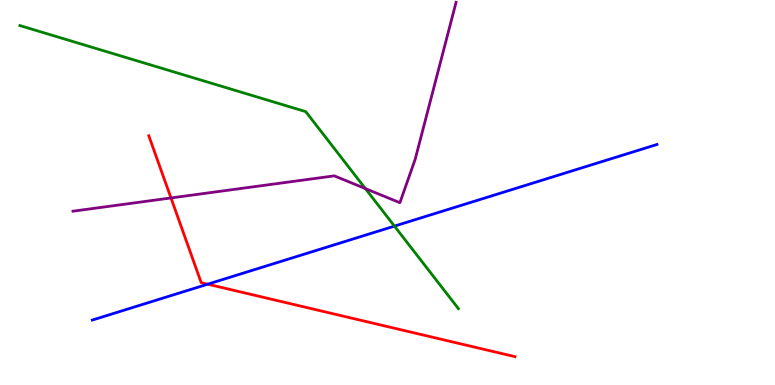[{'lines': ['blue', 'red'], 'intersections': [{'x': 2.68, 'y': 2.62}]}, {'lines': ['green', 'red'], 'intersections': []}, {'lines': ['purple', 'red'], 'intersections': [{'x': 2.21, 'y': 4.86}]}, {'lines': ['blue', 'green'], 'intersections': [{'x': 5.09, 'y': 4.13}]}, {'lines': ['blue', 'purple'], 'intersections': []}, {'lines': ['green', 'purple'], 'intersections': [{'x': 4.71, 'y': 5.1}]}]